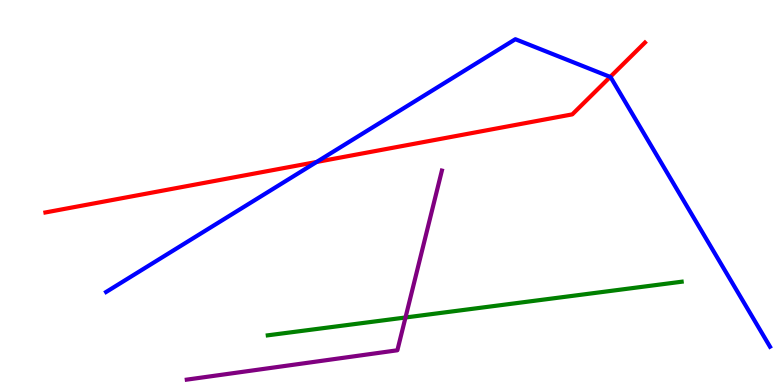[{'lines': ['blue', 'red'], 'intersections': [{'x': 4.09, 'y': 5.79}, {'x': 7.87, 'y': 8.0}]}, {'lines': ['green', 'red'], 'intersections': []}, {'lines': ['purple', 'red'], 'intersections': []}, {'lines': ['blue', 'green'], 'intersections': []}, {'lines': ['blue', 'purple'], 'intersections': []}, {'lines': ['green', 'purple'], 'intersections': [{'x': 5.23, 'y': 1.75}]}]